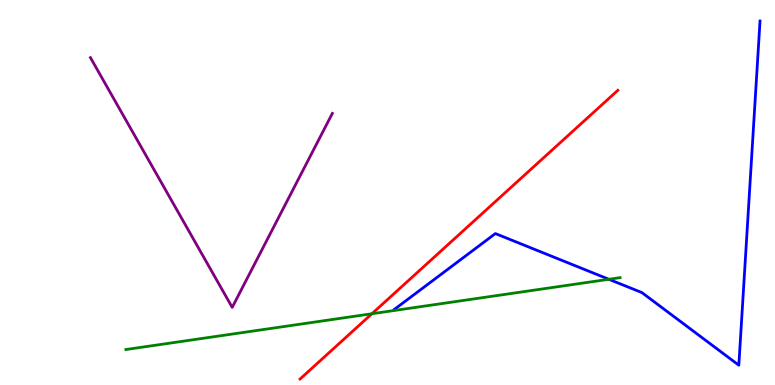[{'lines': ['blue', 'red'], 'intersections': []}, {'lines': ['green', 'red'], 'intersections': [{'x': 4.8, 'y': 1.85}]}, {'lines': ['purple', 'red'], 'intersections': []}, {'lines': ['blue', 'green'], 'intersections': [{'x': 7.86, 'y': 2.75}]}, {'lines': ['blue', 'purple'], 'intersections': []}, {'lines': ['green', 'purple'], 'intersections': []}]